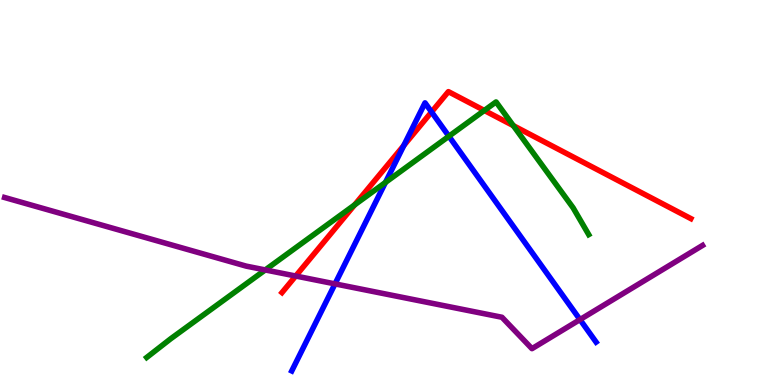[{'lines': ['blue', 'red'], 'intersections': [{'x': 5.21, 'y': 6.22}, {'x': 5.57, 'y': 7.09}]}, {'lines': ['green', 'red'], 'intersections': [{'x': 4.58, 'y': 4.68}, {'x': 6.25, 'y': 7.13}, {'x': 6.62, 'y': 6.74}]}, {'lines': ['purple', 'red'], 'intersections': [{'x': 3.82, 'y': 2.83}]}, {'lines': ['blue', 'green'], 'intersections': [{'x': 4.97, 'y': 5.26}, {'x': 5.79, 'y': 6.46}]}, {'lines': ['blue', 'purple'], 'intersections': [{'x': 4.32, 'y': 2.63}, {'x': 7.48, 'y': 1.7}]}, {'lines': ['green', 'purple'], 'intersections': [{'x': 3.42, 'y': 2.99}]}]